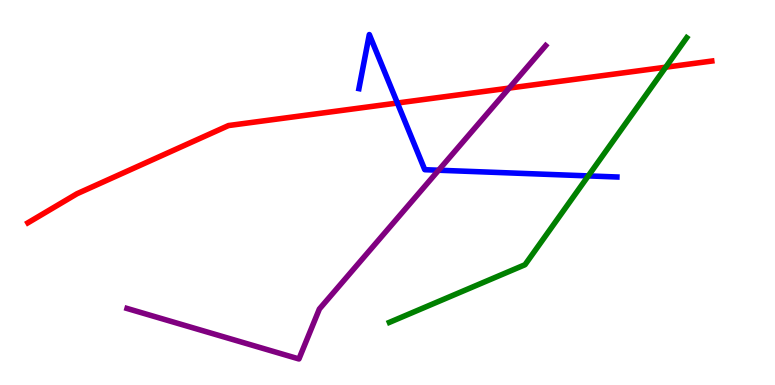[{'lines': ['blue', 'red'], 'intersections': [{'x': 5.13, 'y': 7.32}]}, {'lines': ['green', 'red'], 'intersections': [{'x': 8.59, 'y': 8.25}]}, {'lines': ['purple', 'red'], 'intersections': [{'x': 6.57, 'y': 7.71}]}, {'lines': ['blue', 'green'], 'intersections': [{'x': 7.59, 'y': 5.43}]}, {'lines': ['blue', 'purple'], 'intersections': [{'x': 5.66, 'y': 5.58}]}, {'lines': ['green', 'purple'], 'intersections': []}]